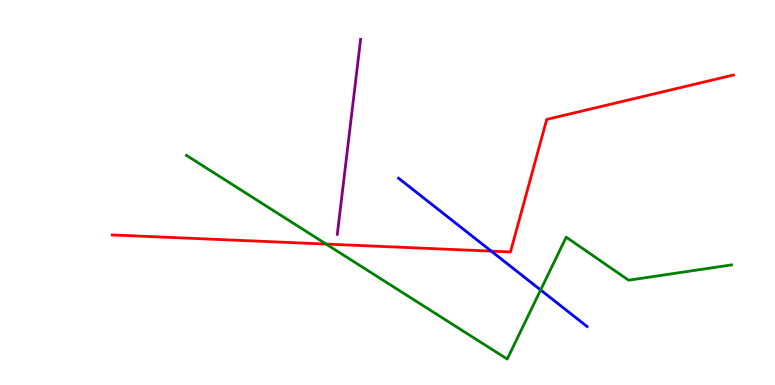[{'lines': ['blue', 'red'], 'intersections': [{'x': 6.34, 'y': 3.48}]}, {'lines': ['green', 'red'], 'intersections': [{'x': 4.21, 'y': 3.66}]}, {'lines': ['purple', 'red'], 'intersections': []}, {'lines': ['blue', 'green'], 'intersections': [{'x': 6.98, 'y': 2.47}]}, {'lines': ['blue', 'purple'], 'intersections': []}, {'lines': ['green', 'purple'], 'intersections': []}]